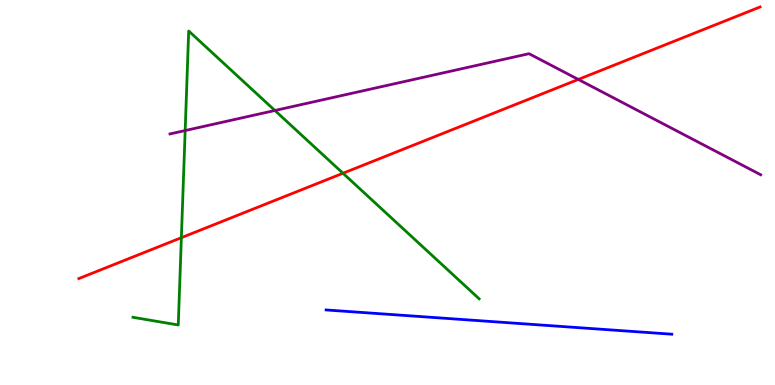[{'lines': ['blue', 'red'], 'intersections': []}, {'lines': ['green', 'red'], 'intersections': [{'x': 2.34, 'y': 3.83}, {'x': 4.43, 'y': 5.5}]}, {'lines': ['purple', 'red'], 'intersections': [{'x': 7.46, 'y': 7.94}]}, {'lines': ['blue', 'green'], 'intersections': []}, {'lines': ['blue', 'purple'], 'intersections': []}, {'lines': ['green', 'purple'], 'intersections': [{'x': 2.39, 'y': 6.61}, {'x': 3.55, 'y': 7.13}]}]